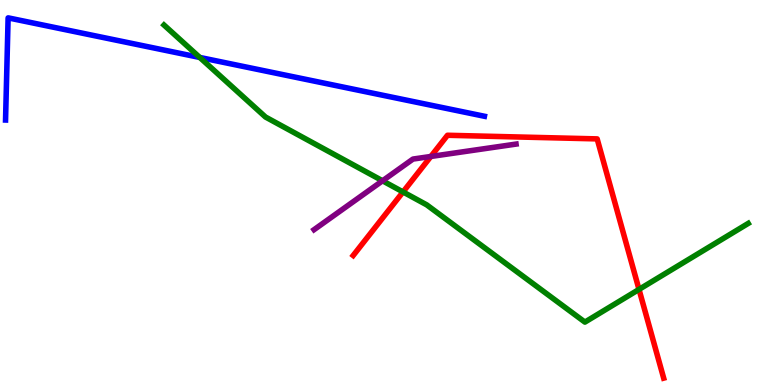[{'lines': ['blue', 'red'], 'intersections': []}, {'lines': ['green', 'red'], 'intersections': [{'x': 5.2, 'y': 5.01}, {'x': 8.25, 'y': 2.48}]}, {'lines': ['purple', 'red'], 'intersections': [{'x': 5.56, 'y': 5.94}]}, {'lines': ['blue', 'green'], 'intersections': [{'x': 2.58, 'y': 8.51}]}, {'lines': ['blue', 'purple'], 'intersections': []}, {'lines': ['green', 'purple'], 'intersections': [{'x': 4.94, 'y': 5.3}]}]